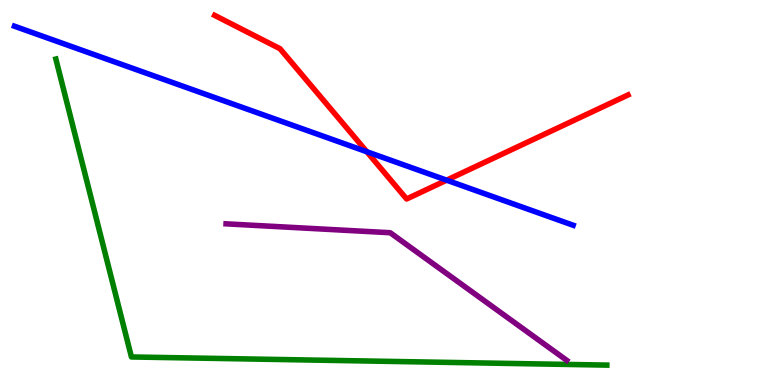[{'lines': ['blue', 'red'], 'intersections': [{'x': 4.73, 'y': 6.06}, {'x': 5.76, 'y': 5.32}]}, {'lines': ['green', 'red'], 'intersections': []}, {'lines': ['purple', 'red'], 'intersections': []}, {'lines': ['blue', 'green'], 'intersections': []}, {'lines': ['blue', 'purple'], 'intersections': []}, {'lines': ['green', 'purple'], 'intersections': []}]